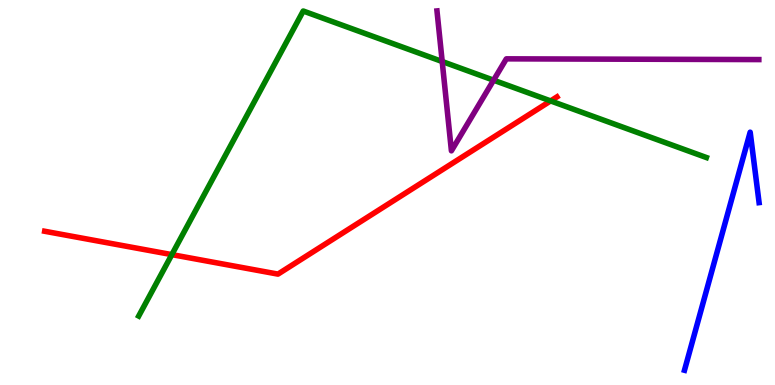[{'lines': ['blue', 'red'], 'intersections': []}, {'lines': ['green', 'red'], 'intersections': [{'x': 2.22, 'y': 3.39}, {'x': 7.1, 'y': 7.38}]}, {'lines': ['purple', 'red'], 'intersections': []}, {'lines': ['blue', 'green'], 'intersections': []}, {'lines': ['blue', 'purple'], 'intersections': []}, {'lines': ['green', 'purple'], 'intersections': [{'x': 5.71, 'y': 8.4}, {'x': 6.37, 'y': 7.92}]}]